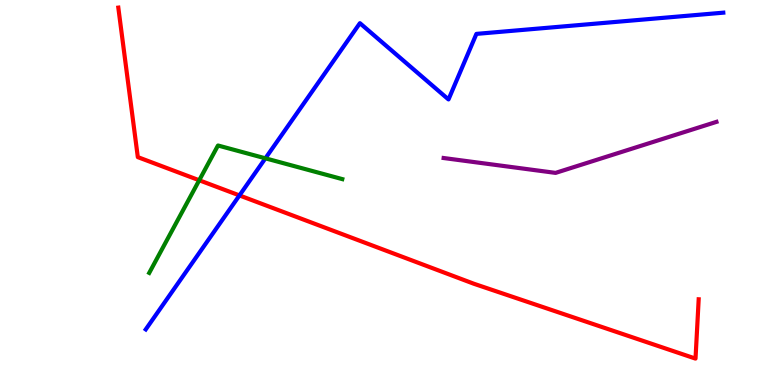[{'lines': ['blue', 'red'], 'intersections': [{'x': 3.09, 'y': 4.92}]}, {'lines': ['green', 'red'], 'intersections': [{'x': 2.57, 'y': 5.32}]}, {'lines': ['purple', 'red'], 'intersections': []}, {'lines': ['blue', 'green'], 'intersections': [{'x': 3.42, 'y': 5.89}]}, {'lines': ['blue', 'purple'], 'intersections': []}, {'lines': ['green', 'purple'], 'intersections': []}]